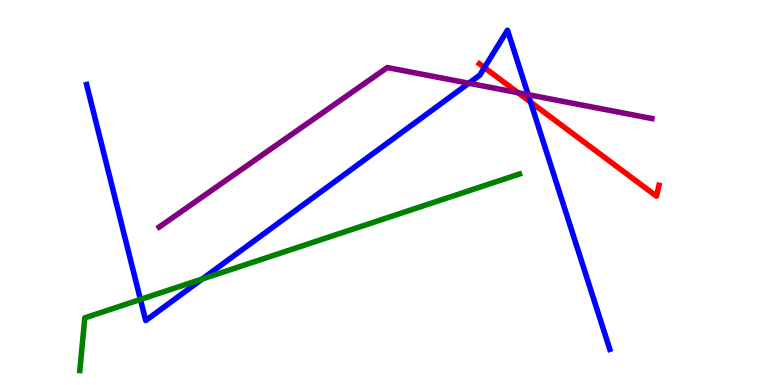[{'lines': ['blue', 'red'], 'intersections': [{'x': 6.25, 'y': 8.24}, {'x': 6.85, 'y': 7.35}]}, {'lines': ['green', 'red'], 'intersections': []}, {'lines': ['purple', 'red'], 'intersections': [{'x': 6.68, 'y': 7.59}]}, {'lines': ['blue', 'green'], 'intersections': [{'x': 1.81, 'y': 2.22}, {'x': 2.61, 'y': 2.75}]}, {'lines': ['blue', 'purple'], 'intersections': [{'x': 6.05, 'y': 7.84}, {'x': 6.82, 'y': 7.54}]}, {'lines': ['green', 'purple'], 'intersections': []}]